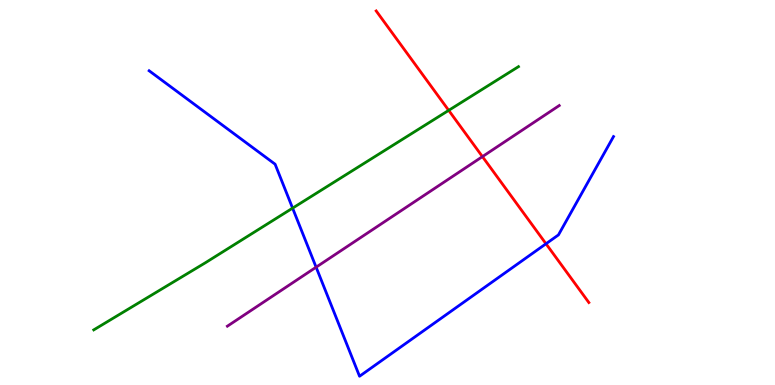[{'lines': ['blue', 'red'], 'intersections': [{'x': 7.05, 'y': 3.67}]}, {'lines': ['green', 'red'], 'intersections': [{'x': 5.79, 'y': 7.13}]}, {'lines': ['purple', 'red'], 'intersections': [{'x': 6.22, 'y': 5.93}]}, {'lines': ['blue', 'green'], 'intersections': [{'x': 3.78, 'y': 4.59}]}, {'lines': ['blue', 'purple'], 'intersections': [{'x': 4.08, 'y': 3.06}]}, {'lines': ['green', 'purple'], 'intersections': []}]